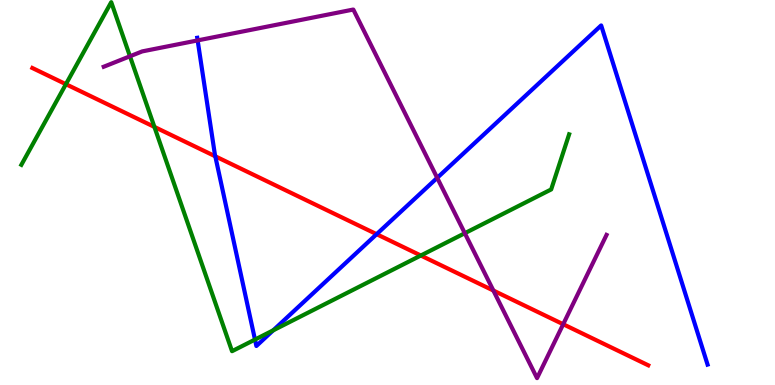[{'lines': ['blue', 'red'], 'intersections': [{'x': 2.78, 'y': 5.94}, {'x': 4.86, 'y': 3.92}]}, {'lines': ['green', 'red'], 'intersections': [{'x': 0.85, 'y': 7.81}, {'x': 1.99, 'y': 6.7}, {'x': 5.43, 'y': 3.36}]}, {'lines': ['purple', 'red'], 'intersections': [{'x': 6.37, 'y': 2.45}, {'x': 7.27, 'y': 1.58}]}, {'lines': ['blue', 'green'], 'intersections': [{'x': 3.29, 'y': 1.18}, {'x': 3.53, 'y': 1.42}]}, {'lines': ['blue', 'purple'], 'intersections': [{'x': 2.55, 'y': 8.95}, {'x': 5.64, 'y': 5.38}]}, {'lines': ['green', 'purple'], 'intersections': [{'x': 1.68, 'y': 8.54}, {'x': 6.0, 'y': 3.94}]}]